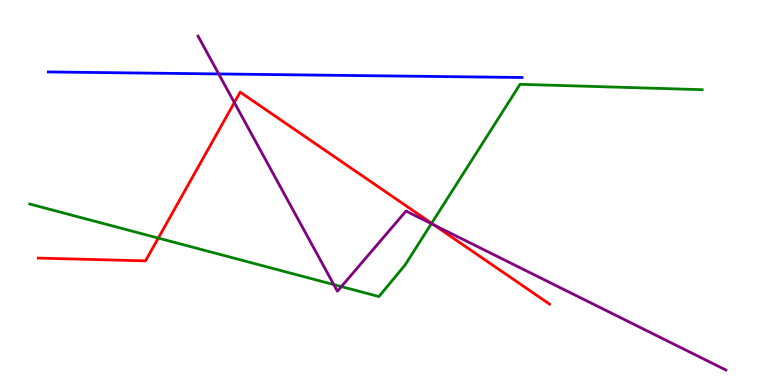[{'lines': ['blue', 'red'], 'intersections': []}, {'lines': ['green', 'red'], 'intersections': [{'x': 2.04, 'y': 3.82}, {'x': 5.57, 'y': 4.2}]}, {'lines': ['purple', 'red'], 'intersections': [{'x': 3.02, 'y': 7.34}, {'x': 5.6, 'y': 4.15}]}, {'lines': ['blue', 'green'], 'intersections': []}, {'lines': ['blue', 'purple'], 'intersections': [{'x': 2.82, 'y': 8.08}]}, {'lines': ['green', 'purple'], 'intersections': [{'x': 4.31, 'y': 2.61}, {'x': 4.41, 'y': 2.56}, {'x': 5.57, 'y': 4.19}]}]